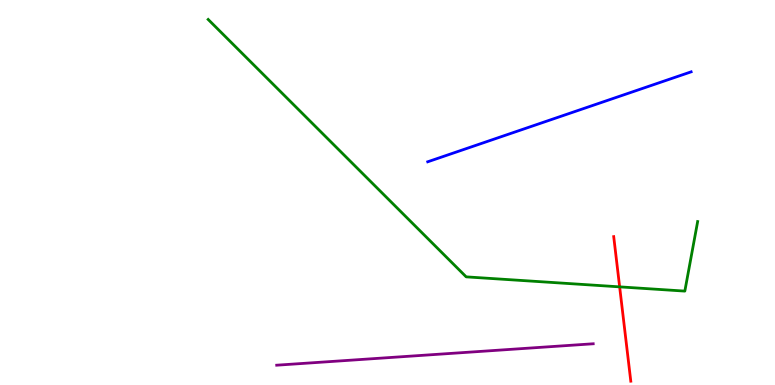[{'lines': ['blue', 'red'], 'intersections': []}, {'lines': ['green', 'red'], 'intersections': [{'x': 8.0, 'y': 2.55}]}, {'lines': ['purple', 'red'], 'intersections': []}, {'lines': ['blue', 'green'], 'intersections': []}, {'lines': ['blue', 'purple'], 'intersections': []}, {'lines': ['green', 'purple'], 'intersections': []}]